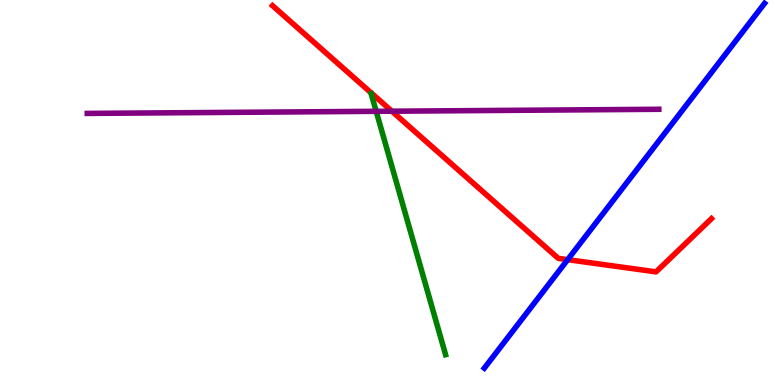[{'lines': ['blue', 'red'], 'intersections': [{'x': 7.32, 'y': 3.26}]}, {'lines': ['green', 'red'], 'intersections': []}, {'lines': ['purple', 'red'], 'intersections': [{'x': 5.06, 'y': 7.11}]}, {'lines': ['blue', 'green'], 'intersections': []}, {'lines': ['blue', 'purple'], 'intersections': []}, {'lines': ['green', 'purple'], 'intersections': [{'x': 4.85, 'y': 7.11}]}]